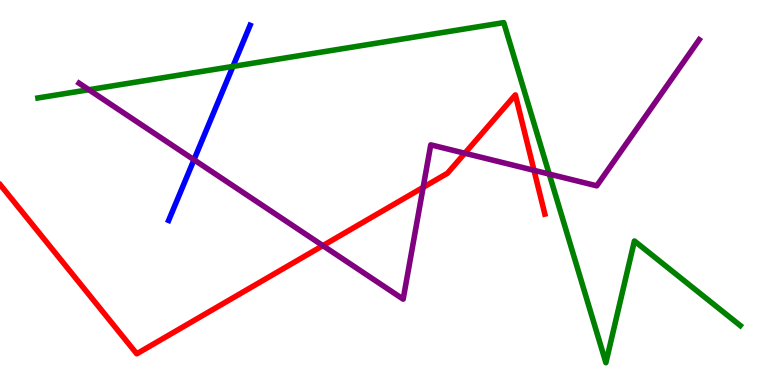[{'lines': ['blue', 'red'], 'intersections': []}, {'lines': ['green', 'red'], 'intersections': []}, {'lines': ['purple', 'red'], 'intersections': [{'x': 4.17, 'y': 3.62}, {'x': 5.46, 'y': 5.13}, {'x': 6.0, 'y': 6.02}, {'x': 6.89, 'y': 5.58}]}, {'lines': ['blue', 'green'], 'intersections': [{'x': 3.01, 'y': 8.27}]}, {'lines': ['blue', 'purple'], 'intersections': [{'x': 2.5, 'y': 5.85}]}, {'lines': ['green', 'purple'], 'intersections': [{'x': 1.15, 'y': 7.67}, {'x': 7.09, 'y': 5.48}]}]